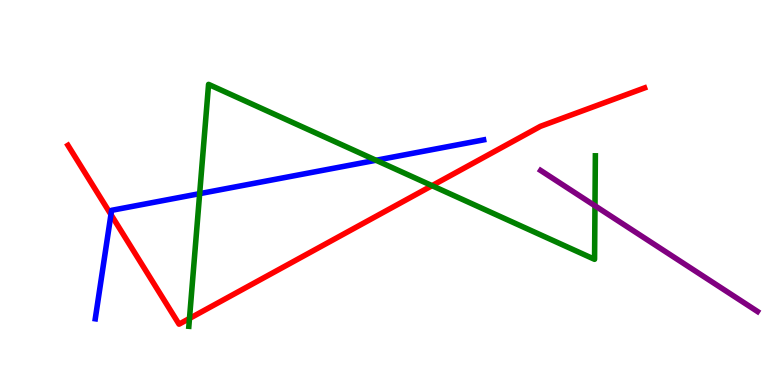[{'lines': ['blue', 'red'], 'intersections': [{'x': 1.43, 'y': 4.43}]}, {'lines': ['green', 'red'], 'intersections': [{'x': 2.44, 'y': 1.73}, {'x': 5.57, 'y': 5.18}]}, {'lines': ['purple', 'red'], 'intersections': []}, {'lines': ['blue', 'green'], 'intersections': [{'x': 2.58, 'y': 4.97}, {'x': 4.85, 'y': 5.84}]}, {'lines': ['blue', 'purple'], 'intersections': []}, {'lines': ['green', 'purple'], 'intersections': [{'x': 7.68, 'y': 4.65}]}]